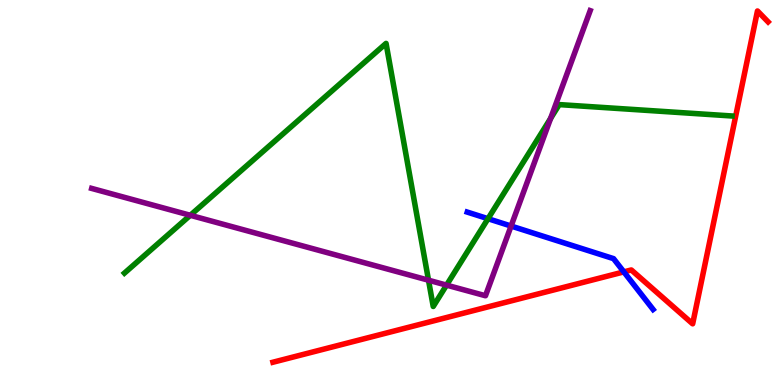[{'lines': ['blue', 'red'], 'intersections': [{'x': 8.05, 'y': 2.94}]}, {'lines': ['green', 'red'], 'intersections': []}, {'lines': ['purple', 'red'], 'intersections': []}, {'lines': ['blue', 'green'], 'intersections': [{'x': 6.3, 'y': 4.32}]}, {'lines': ['blue', 'purple'], 'intersections': [{'x': 6.59, 'y': 4.13}]}, {'lines': ['green', 'purple'], 'intersections': [{'x': 2.46, 'y': 4.41}, {'x': 5.53, 'y': 2.72}, {'x': 5.76, 'y': 2.59}, {'x': 7.1, 'y': 6.92}]}]